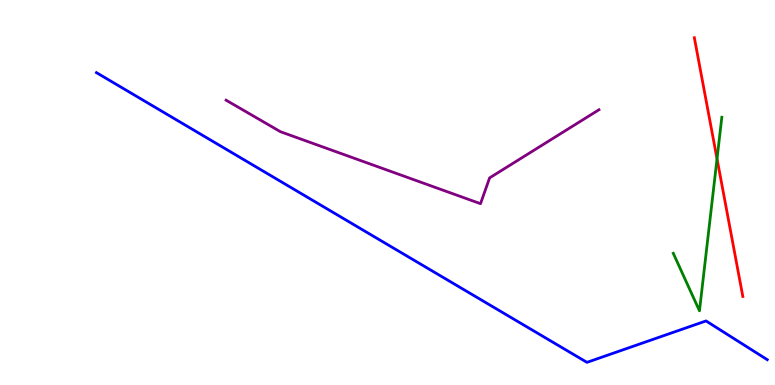[{'lines': ['blue', 'red'], 'intersections': []}, {'lines': ['green', 'red'], 'intersections': [{'x': 9.25, 'y': 5.88}]}, {'lines': ['purple', 'red'], 'intersections': []}, {'lines': ['blue', 'green'], 'intersections': []}, {'lines': ['blue', 'purple'], 'intersections': []}, {'lines': ['green', 'purple'], 'intersections': []}]